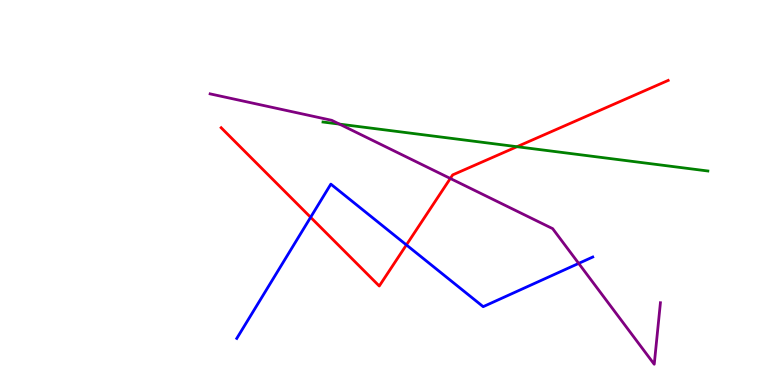[{'lines': ['blue', 'red'], 'intersections': [{'x': 4.01, 'y': 4.36}, {'x': 5.24, 'y': 3.64}]}, {'lines': ['green', 'red'], 'intersections': [{'x': 6.67, 'y': 6.19}]}, {'lines': ['purple', 'red'], 'intersections': [{'x': 5.81, 'y': 5.36}]}, {'lines': ['blue', 'green'], 'intersections': []}, {'lines': ['blue', 'purple'], 'intersections': [{'x': 7.47, 'y': 3.16}]}, {'lines': ['green', 'purple'], 'intersections': [{'x': 4.38, 'y': 6.78}]}]